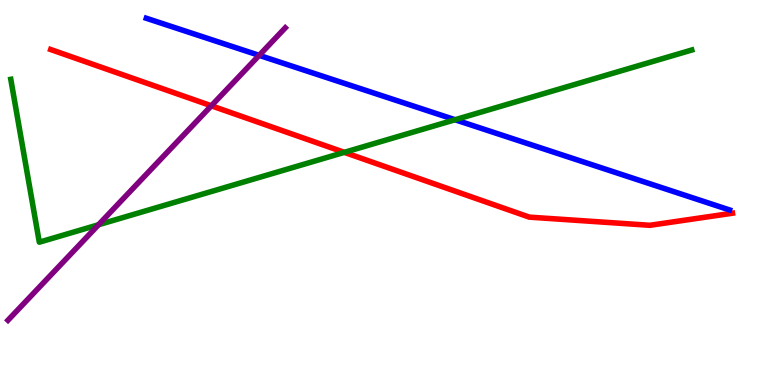[{'lines': ['blue', 'red'], 'intersections': []}, {'lines': ['green', 'red'], 'intersections': [{'x': 4.44, 'y': 6.04}]}, {'lines': ['purple', 'red'], 'intersections': [{'x': 2.73, 'y': 7.25}]}, {'lines': ['blue', 'green'], 'intersections': [{'x': 5.87, 'y': 6.89}]}, {'lines': ['blue', 'purple'], 'intersections': [{'x': 3.34, 'y': 8.56}]}, {'lines': ['green', 'purple'], 'intersections': [{'x': 1.27, 'y': 4.16}]}]